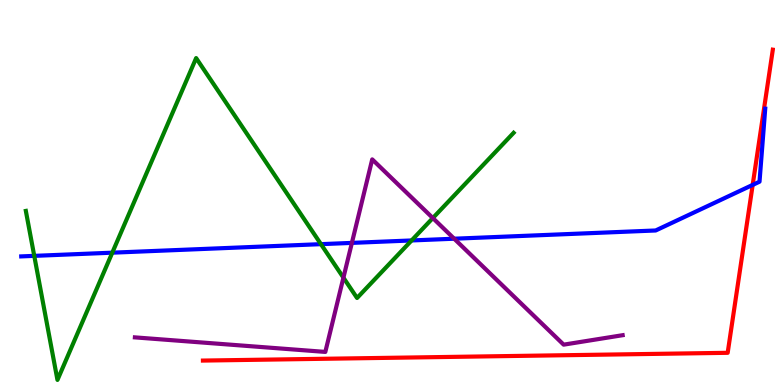[{'lines': ['blue', 'red'], 'intersections': [{'x': 9.71, 'y': 5.2}]}, {'lines': ['green', 'red'], 'intersections': []}, {'lines': ['purple', 'red'], 'intersections': []}, {'lines': ['blue', 'green'], 'intersections': [{'x': 0.442, 'y': 3.35}, {'x': 1.45, 'y': 3.44}, {'x': 4.14, 'y': 3.66}, {'x': 5.31, 'y': 3.75}]}, {'lines': ['blue', 'purple'], 'intersections': [{'x': 4.54, 'y': 3.69}, {'x': 5.86, 'y': 3.8}]}, {'lines': ['green', 'purple'], 'intersections': [{'x': 4.43, 'y': 2.79}, {'x': 5.58, 'y': 4.34}]}]